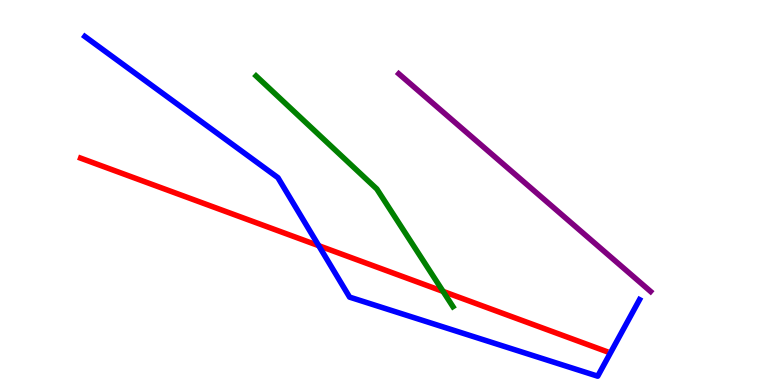[{'lines': ['blue', 'red'], 'intersections': [{'x': 4.11, 'y': 3.62}]}, {'lines': ['green', 'red'], 'intersections': [{'x': 5.72, 'y': 2.43}]}, {'lines': ['purple', 'red'], 'intersections': []}, {'lines': ['blue', 'green'], 'intersections': []}, {'lines': ['blue', 'purple'], 'intersections': []}, {'lines': ['green', 'purple'], 'intersections': []}]